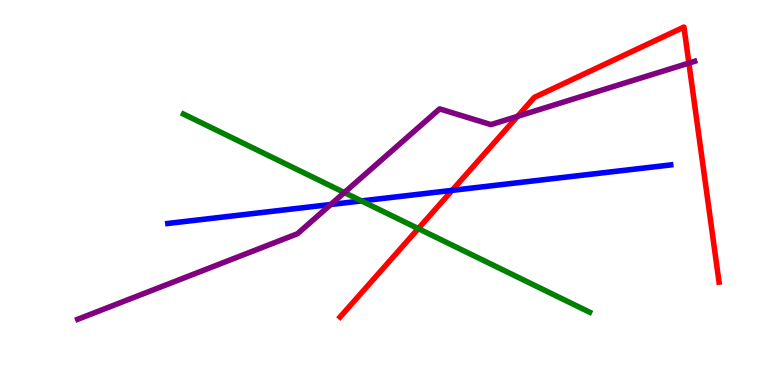[{'lines': ['blue', 'red'], 'intersections': [{'x': 5.83, 'y': 5.06}]}, {'lines': ['green', 'red'], 'intersections': [{'x': 5.4, 'y': 4.06}]}, {'lines': ['purple', 'red'], 'intersections': [{'x': 6.68, 'y': 6.98}, {'x': 8.89, 'y': 8.36}]}, {'lines': ['blue', 'green'], 'intersections': [{'x': 4.66, 'y': 4.78}]}, {'lines': ['blue', 'purple'], 'intersections': [{'x': 4.27, 'y': 4.69}]}, {'lines': ['green', 'purple'], 'intersections': [{'x': 4.44, 'y': 5.0}]}]